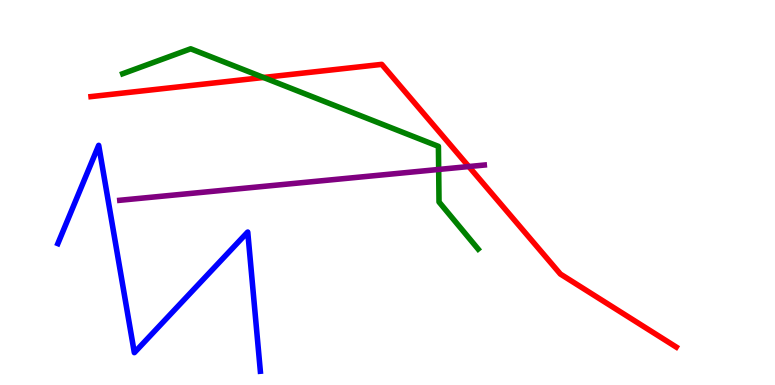[{'lines': ['blue', 'red'], 'intersections': []}, {'lines': ['green', 'red'], 'intersections': [{'x': 3.4, 'y': 7.99}]}, {'lines': ['purple', 'red'], 'intersections': [{'x': 6.05, 'y': 5.67}]}, {'lines': ['blue', 'green'], 'intersections': []}, {'lines': ['blue', 'purple'], 'intersections': []}, {'lines': ['green', 'purple'], 'intersections': [{'x': 5.66, 'y': 5.6}]}]